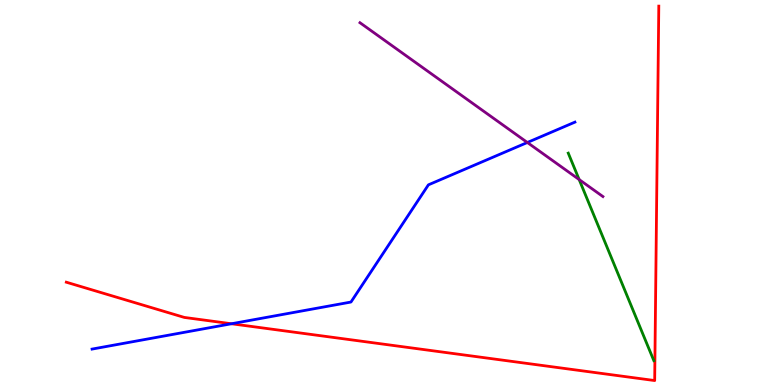[{'lines': ['blue', 'red'], 'intersections': [{'x': 2.99, 'y': 1.59}]}, {'lines': ['green', 'red'], 'intersections': []}, {'lines': ['purple', 'red'], 'intersections': []}, {'lines': ['blue', 'green'], 'intersections': []}, {'lines': ['blue', 'purple'], 'intersections': [{'x': 6.8, 'y': 6.3}]}, {'lines': ['green', 'purple'], 'intersections': [{'x': 7.47, 'y': 5.34}]}]